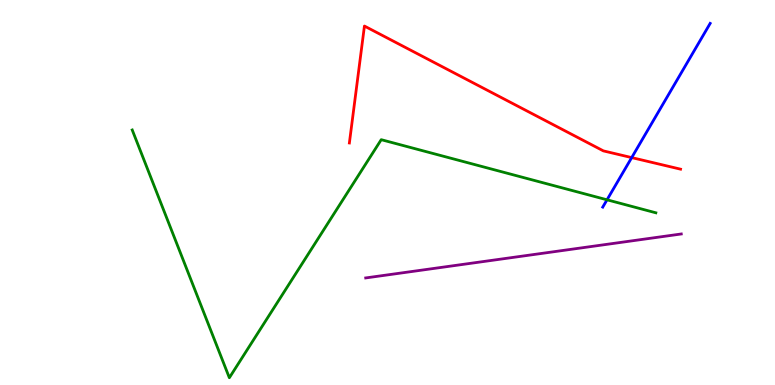[{'lines': ['blue', 'red'], 'intersections': [{'x': 8.15, 'y': 5.91}]}, {'lines': ['green', 'red'], 'intersections': []}, {'lines': ['purple', 'red'], 'intersections': []}, {'lines': ['blue', 'green'], 'intersections': [{'x': 7.83, 'y': 4.81}]}, {'lines': ['blue', 'purple'], 'intersections': []}, {'lines': ['green', 'purple'], 'intersections': []}]